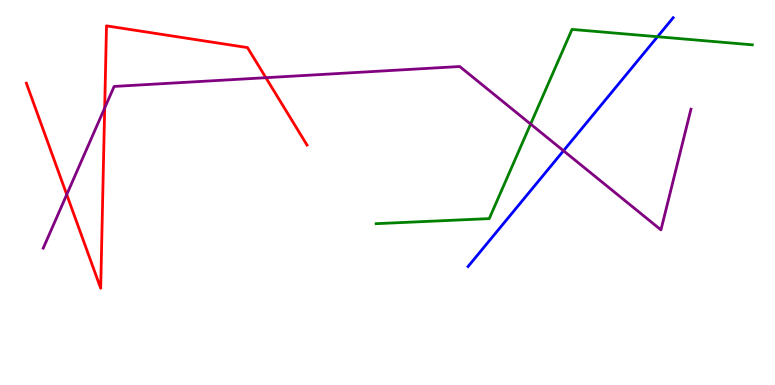[{'lines': ['blue', 'red'], 'intersections': []}, {'lines': ['green', 'red'], 'intersections': []}, {'lines': ['purple', 'red'], 'intersections': [{'x': 0.861, 'y': 4.95}, {'x': 1.35, 'y': 7.19}, {'x': 3.43, 'y': 7.98}]}, {'lines': ['blue', 'green'], 'intersections': [{'x': 8.48, 'y': 9.05}]}, {'lines': ['blue', 'purple'], 'intersections': [{'x': 7.27, 'y': 6.08}]}, {'lines': ['green', 'purple'], 'intersections': [{'x': 6.85, 'y': 6.78}]}]